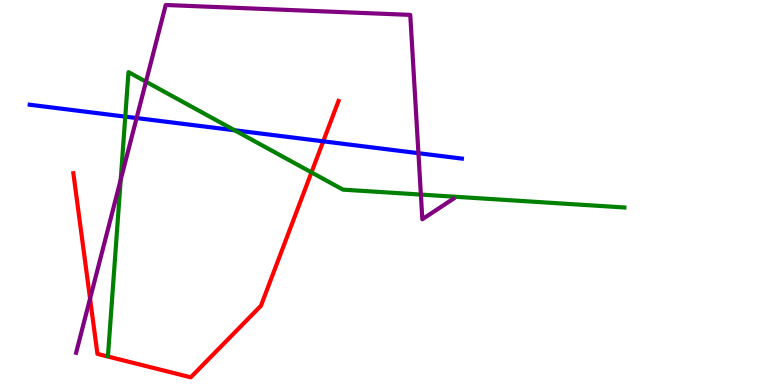[{'lines': ['blue', 'red'], 'intersections': [{'x': 4.17, 'y': 6.33}]}, {'lines': ['green', 'red'], 'intersections': [{'x': 4.02, 'y': 5.52}]}, {'lines': ['purple', 'red'], 'intersections': [{'x': 1.16, 'y': 2.24}]}, {'lines': ['blue', 'green'], 'intersections': [{'x': 1.62, 'y': 6.97}, {'x': 3.03, 'y': 6.62}]}, {'lines': ['blue', 'purple'], 'intersections': [{'x': 1.76, 'y': 6.93}, {'x': 5.4, 'y': 6.02}]}, {'lines': ['green', 'purple'], 'intersections': [{'x': 1.56, 'y': 5.33}, {'x': 1.88, 'y': 7.88}, {'x': 5.43, 'y': 4.95}]}]